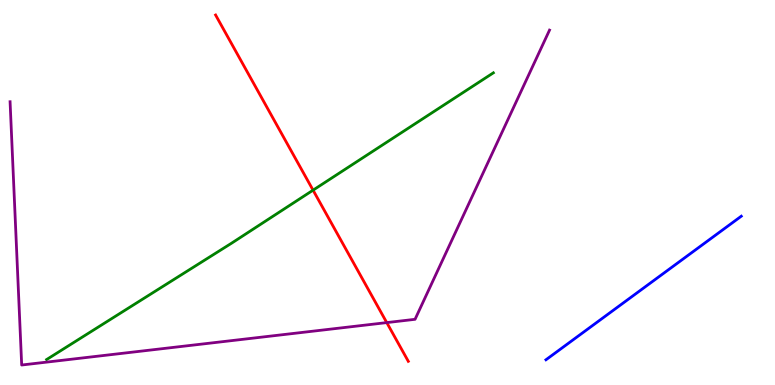[{'lines': ['blue', 'red'], 'intersections': []}, {'lines': ['green', 'red'], 'intersections': [{'x': 4.04, 'y': 5.06}]}, {'lines': ['purple', 'red'], 'intersections': [{'x': 4.99, 'y': 1.62}]}, {'lines': ['blue', 'green'], 'intersections': []}, {'lines': ['blue', 'purple'], 'intersections': []}, {'lines': ['green', 'purple'], 'intersections': []}]